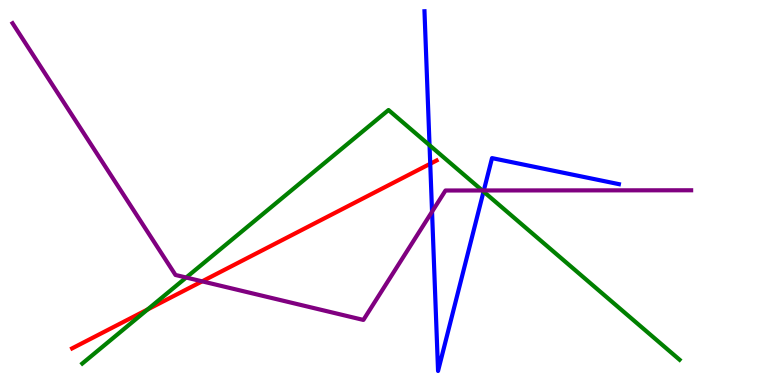[{'lines': ['blue', 'red'], 'intersections': [{'x': 5.55, 'y': 5.75}]}, {'lines': ['green', 'red'], 'intersections': [{'x': 1.9, 'y': 1.96}]}, {'lines': ['purple', 'red'], 'intersections': [{'x': 2.61, 'y': 2.69}]}, {'lines': ['blue', 'green'], 'intersections': [{'x': 5.54, 'y': 6.23}, {'x': 6.24, 'y': 5.02}]}, {'lines': ['blue', 'purple'], 'intersections': [{'x': 5.57, 'y': 4.5}, {'x': 6.24, 'y': 5.05}]}, {'lines': ['green', 'purple'], 'intersections': [{'x': 2.4, 'y': 2.79}, {'x': 6.22, 'y': 5.05}]}]